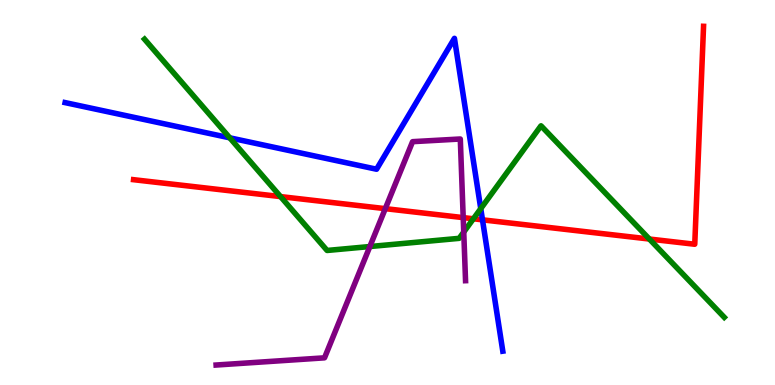[{'lines': ['blue', 'red'], 'intersections': [{'x': 6.23, 'y': 4.29}]}, {'lines': ['green', 'red'], 'intersections': [{'x': 3.62, 'y': 4.89}, {'x': 6.11, 'y': 4.32}, {'x': 8.38, 'y': 3.79}]}, {'lines': ['purple', 'red'], 'intersections': [{'x': 4.97, 'y': 4.58}, {'x': 5.98, 'y': 4.35}]}, {'lines': ['blue', 'green'], 'intersections': [{'x': 2.96, 'y': 6.42}, {'x': 6.2, 'y': 4.58}]}, {'lines': ['blue', 'purple'], 'intersections': []}, {'lines': ['green', 'purple'], 'intersections': [{'x': 4.77, 'y': 3.6}, {'x': 5.98, 'y': 3.97}]}]